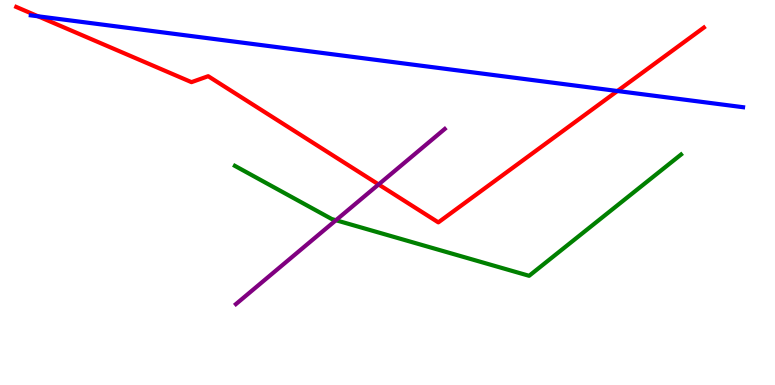[{'lines': ['blue', 'red'], 'intersections': [{'x': 0.49, 'y': 9.58}, {'x': 7.97, 'y': 7.64}]}, {'lines': ['green', 'red'], 'intersections': []}, {'lines': ['purple', 'red'], 'intersections': [{'x': 4.89, 'y': 5.21}]}, {'lines': ['blue', 'green'], 'intersections': []}, {'lines': ['blue', 'purple'], 'intersections': []}, {'lines': ['green', 'purple'], 'intersections': [{'x': 4.33, 'y': 4.28}]}]